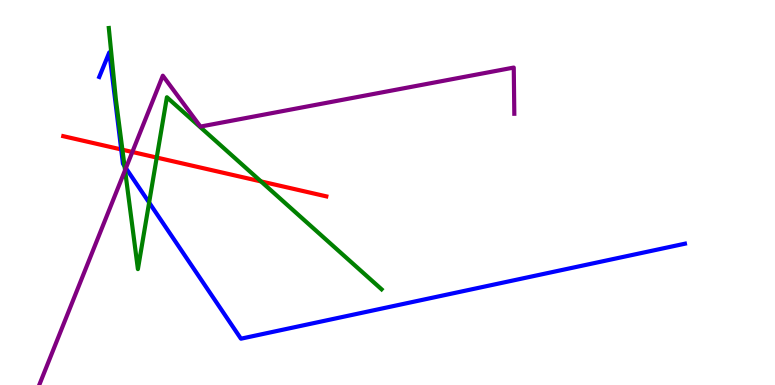[{'lines': ['blue', 'red'], 'intersections': [{'x': 1.56, 'y': 6.12}]}, {'lines': ['green', 'red'], 'intersections': [{'x': 1.58, 'y': 6.11}, {'x': 2.02, 'y': 5.91}, {'x': 3.37, 'y': 5.29}]}, {'lines': ['purple', 'red'], 'intersections': [{'x': 1.71, 'y': 6.05}]}, {'lines': ['blue', 'green'], 'intersections': [{'x': 1.61, 'y': 5.69}, {'x': 1.92, 'y': 4.74}]}, {'lines': ['blue', 'purple'], 'intersections': [{'x': 1.62, 'y': 5.63}]}, {'lines': ['green', 'purple'], 'intersections': [{'x': 1.61, 'y': 5.58}]}]